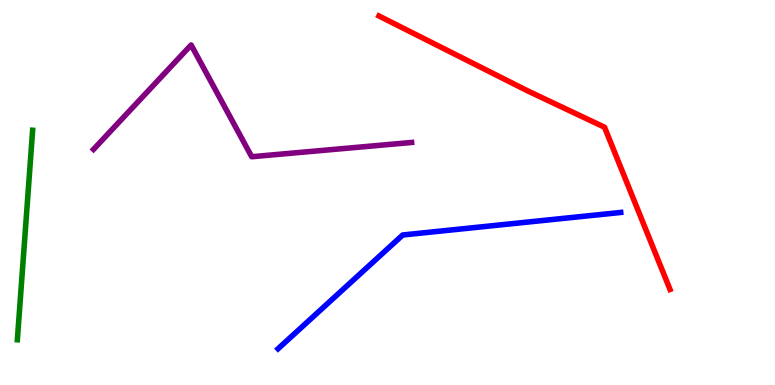[{'lines': ['blue', 'red'], 'intersections': []}, {'lines': ['green', 'red'], 'intersections': []}, {'lines': ['purple', 'red'], 'intersections': []}, {'lines': ['blue', 'green'], 'intersections': []}, {'lines': ['blue', 'purple'], 'intersections': []}, {'lines': ['green', 'purple'], 'intersections': []}]